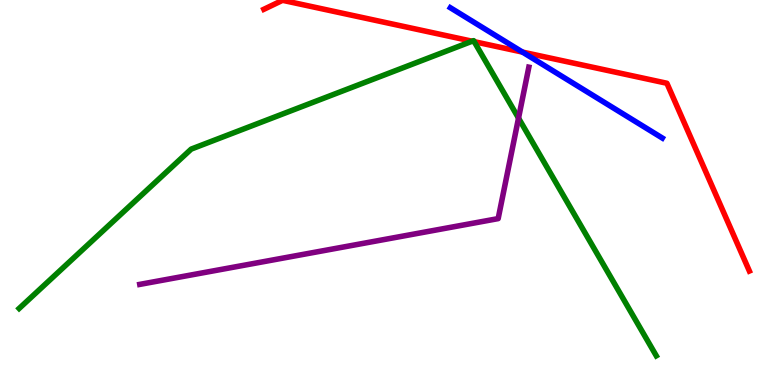[{'lines': ['blue', 'red'], 'intersections': [{'x': 6.74, 'y': 8.65}]}, {'lines': ['green', 'red'], 'intersections': [{'x': 6.09, 'y': 8.93}, {'x': 6.12, 'y': 8.92}]}, {'lines': ['purple', 'red'], 'intersections': []}, {'lines': ['blue', 'green'], 'intersections': []}, {'lines': ['blue', 'purple'], 'intersections': []}, {'lines': ['green', 'purple'], 'intersections': [{'x': 6.69, 'y': 6.93}]}]